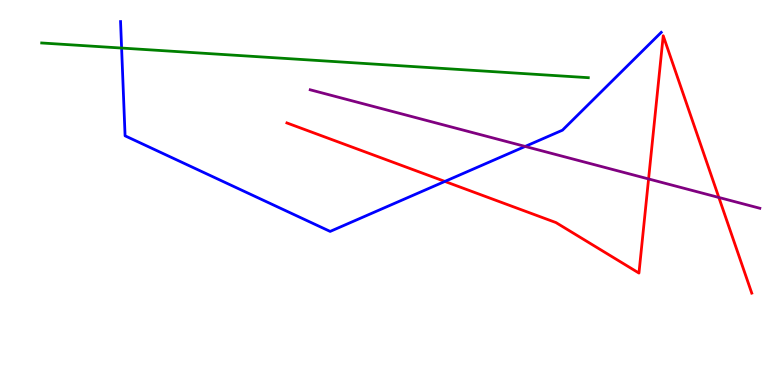[{'lines': ['blue', 'red'], 'intersections': [{'x': 5.74, 'y': 5.29}]}, {'lines': ['green', 'red'], 'intersections': []}, {'lines': ['purple', 'red'], 'intersections': [{'x': 8.37, 'y': 5.35}, {'x': 9.28, 'y': 4.87}]}, {'lines': ['blue', 'green'], 'intersections': [{'x': 1.57, 'y': 8.75}]}, {'lines': ['blue', 'purple'], 'intersections': [{'x': 6.78, 'y': 6.2}]}, {'lines': ['green', 'purple'], 'intersections': []}]